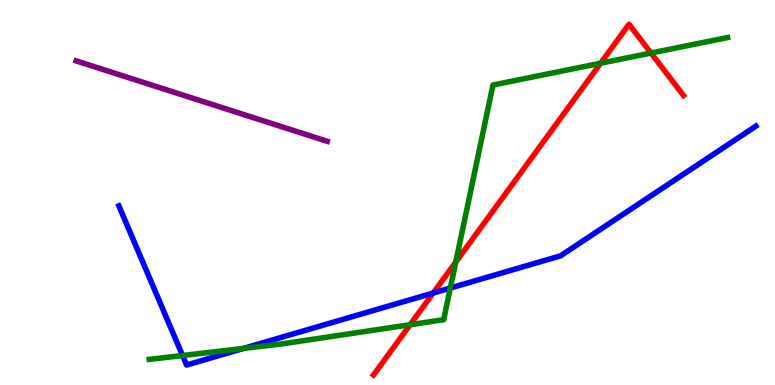[{'lines': ['blue', 'red'], 'intersections': [{'x': 5.59, 'y': 2.39}]}, {'lines': ['green', 'red'], 'intersections': [{'x': 5.29, 'y': 1.57}, {'x': 5.88, 'y': 3.19}, {'x': 7.75, 'y': 8.36}, {'x': 8.4, 'y': 8.62}]}, {'lines': ['purple', 'red'], 'intersections': []}, {'lines': ['blue', 'green'], 'intersections': [{'x': 2.36, 'y': 0.766}, {'x': 3.14, 'y': 0.951}, {'x': 5.81, 'y': 2.52}]}, {'lines': ['blue', 'purple'], 'intersections': []}, {'lines': ['green', 'purple'], 'intersections': []}]